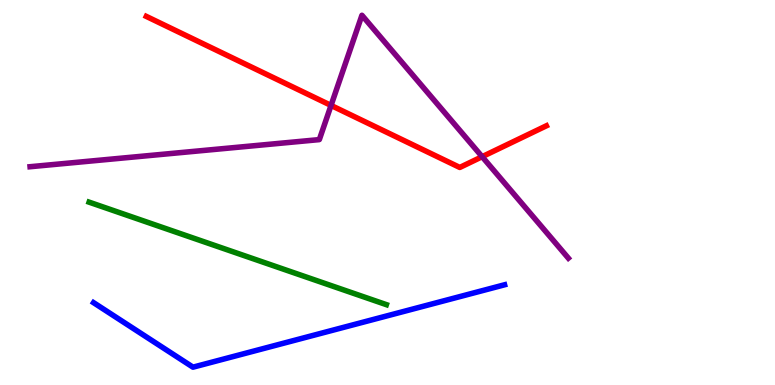[{'lines': ['blue', 'red'], 'intersections': []}, {'lines': ['green', 'red'], 'intersections': []}, {'lines': ['purple', 'red'], 'intersections': [{'x': 4.27, 'y': 7.26}, {'x': 6.22, 'y': 5.93}]}, {'lines': ['blue', 'green'], 'intersections': []}, {'lines': ['blue', 'purple'], 'intersections': []}, {'lines': ['green', 'purple'], 'intersections': []}]